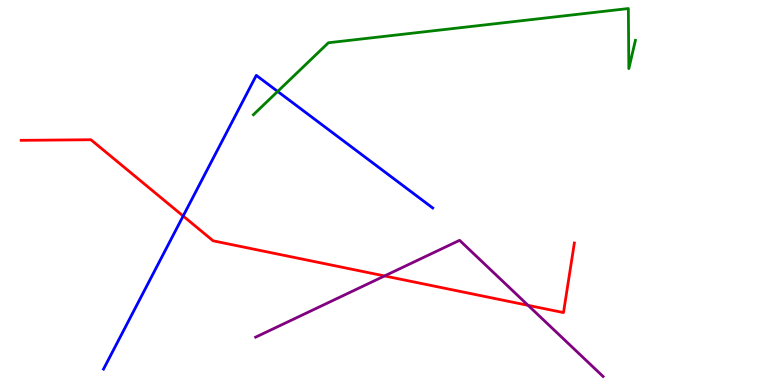[{'lines': ['blue', 'red'], 'intersections': [{'x': 2.36, 'y': 4.39}]}, {'lines': ['green', 'red'], 'intersections': []}, {'lines': ['purple', 'red'], 'intersections': [{'x': 4.96, 'y': 2.83}, {'x': 6.81, 'y': 2.07}]}, {'lines': ['blue', 'green'], 'intersections': [{'x': 3.58, 'y': 7.62}]}, {'lines': ['blue', 'purple'], 'intersections': []}, {'lines': ['green', 'purple'], 'intersections': []}]